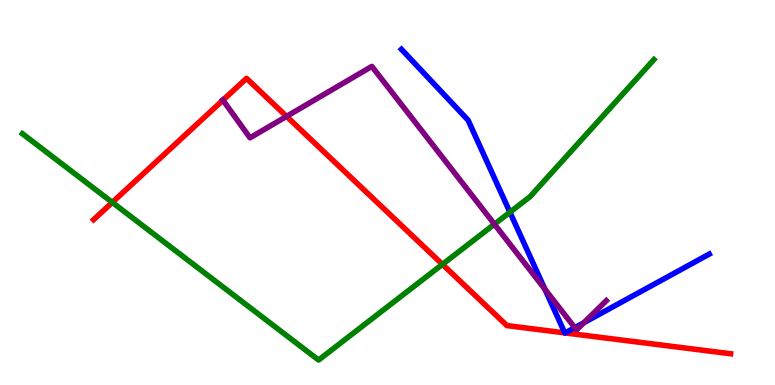[{'lines': ['blue', 'red'], 'intersections': [{'x': 7.29, 'y': 1.35}, {'x': 7.29, 'y': 1.35}]}, {'lines': ['green', 'red'], 'intersections': [{'x': 1.45, 'y': 4.74}, {'x': 5.71, 'y': 3.13}]}, {'lines': ['purple', 'red'], 'intersections': [{'x': 2.88, 'y': 7.4}, {'x': 3.7, 'y': 6.98}]}, {'lines': ['blue', 'green'], 'intersections': [{'x': 6.58, 'y': 4.49}]}, {'lines': ['blue', 'purple'], 'intersections': [{'x': 7.03, 'y': 2.49}, {'x': 7.42, 'y': 1.49}, {'x': 7.53, 'y': 1.62}]}, {'lines': ['green', 'purple'], 'intersections': [{'x': 6.38, 'y': 4.18}]}]